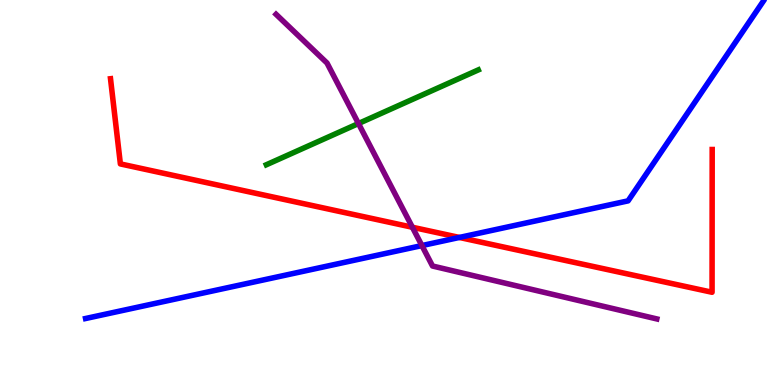[{'lines': ['blue', 'red'], 'intersections': [{'x': 5.93, 'y': 3.83}]}, {'lines': ['green', 'red'], 'intersections': []}, {'lines': ['purple', 'red'], 'intersections': [{'x': 5.32, 'y': 4.1}]}, {'lines': ['blue', 'green'], 'intersections': []}, {'lines': ['blue', 'purple'], 'intersections': [{'x': 5.44, 'y': 3.62}]}, {'lines': ['green', 'purple'], 'intersections': [{'x': 4.63, 'y': 6.79}]}]